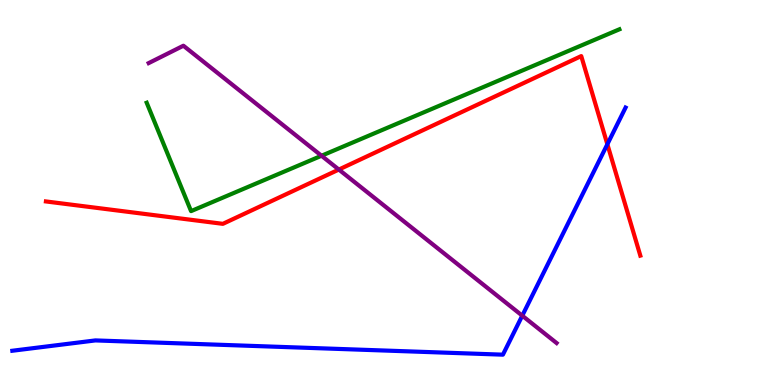[{'lines': ['blue', 'red'], 'intersections': [{'x': 7.84, 'y': 6.25}]}, {'lines': ['green', 'red'], 'intersections': []}, {'lines': ['purple', 'red'], 'intersections': [{'x': 4.37, 'y': 5.6}]}, {'lines': ['blue', 'green'], 'intersections': []}, {'lines': ['blue', 'purple'], 'intersections': [{'x': 6.74, 'y': 1.8}]}, {'lines': ['green', 'purple'], 'intersections': [{'x': 4.15, 'y': 5.95}]}]